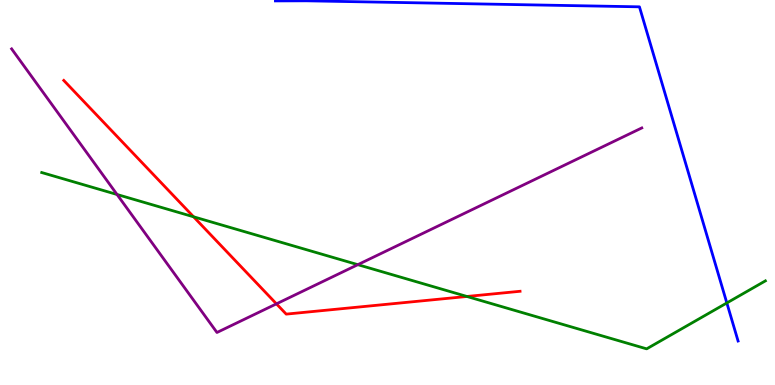[{'lines': ['blue', 'red'], 'intersections': []}, {'lines': ['green', 'red'], 'intersections': [{'x': 2.5, 'y': 4.37}, {'x': 6.02, 'y': 2.3}]}, {'lines': ['purple', 'red'], 'intersections': [{'x': 3.57, 'y': 2.11}]}, {'lines': ['blue', 'green'], 'intersections': [{'x': 9.38, 'y': 2.13}]}, {'lines': ['blue', 'purple'], 'intersections': []}, {'lines': ['green', 'purple'], 'intersections': [{'x': 1.51, 'y': 4.95}, {'x': 4.62, 'y': 3.13}]}]